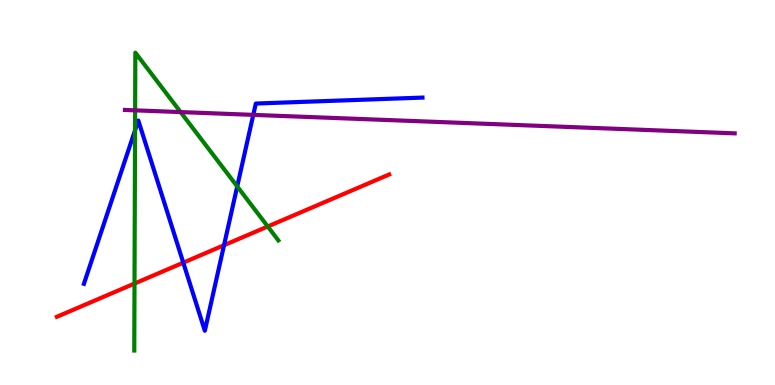[{'lines': ['blue', 'red'], 'intersections': [{'x': 2.36, 'y': 3.18}, {'x': 2.89, 'y': 3.63}]}, {'lines': ['green', 'red'], 'intersections': [{'x': 1.74, 'y': 2.64}, {'x': 3.45, 'y': 4.12}]}, {'lines': ['purple', 'red'], 'intersections': []}, {'lines': ['blue', 'green'], 'intersections': [{'x': 1.74, 'y': 6.62}, {'x': 3.06, 'y': 5.16}]}, {'lines': ['blue', 'purple'], 'intersections': [{'x': 3.27, 'y': 7.02}]}, {'lines': ['green', 'purple'], 'intersections': [{'x': 1.74, 'y': 7.13}, {'x': 2.33, 'y': 7.09}]}]